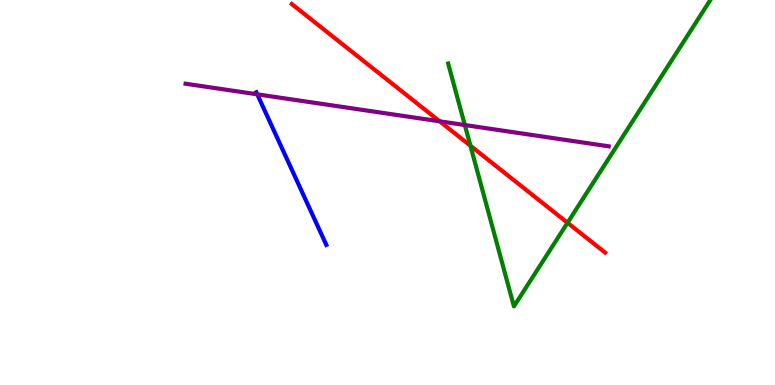[{'lines': ['blue', 'red'], 'intersections': []}, {'lines': ['green', 'red'], 'intersections': [{'x': 6.07, 'y': 6.21}, {'x': 7.32, 'y': 4.21}]}, {'lines': ['purple', 'red'], 'intersections': [{'x': 5.67, 'y': 6.85}]}, {'lines': ['blue', 'green'], 'intersections': []}, {'lines': ['blue', 'purple'], 'intersections': [{'x': 3.32, 'y': 7.55}]}, {'lines': ['green', 'purple'], 'intersections': [{'x': 6.0, 'y': 6.75}]}]